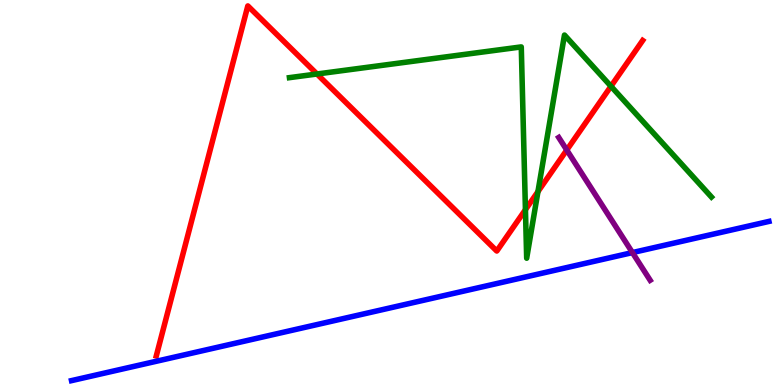[{'lines': ['blue', 'red'], 'intersections': []}, {'lines': ['green', 'red'], 'intersections': [{'x': 4.09, 'y': 8.08}, {'x': 6.78, 'y': 4.55}, {'x': 6.94, 'y': 5.02}, {'x': 7.88, 'y': 7.76}]}, {'lines': ['purple', 'red'], 'intersections': [{'x': 7.31, 'y': 6.1}]}, {'lines': ['blue', 'green'], 'intersections': []}, {'lines': ['blue', 'purple'], 'intersections': [{'x': 8.16, 'y': 3.44}]}, {'lines': ['green', 'purple'], 'intersections': []}]